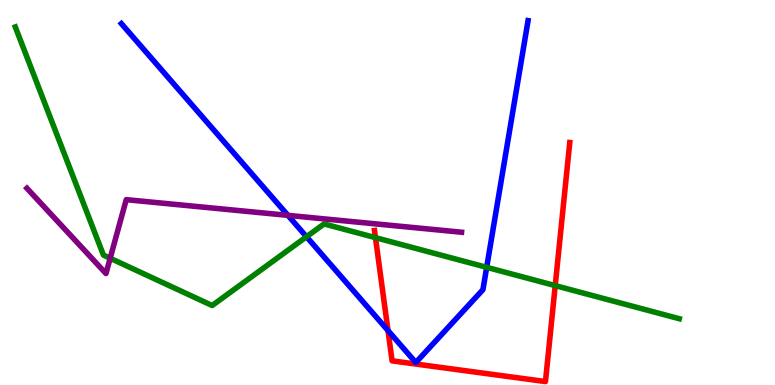[{'lines': ['blue', 'red'], 'intersections': [{'x': 5.01, 'y': 1.41}]}, {'lines': ['green', 'red'], 'intersections': [{'x': 4.84, 'y': 3.83}, {'x': 7.16, 'y': 2.58}]}, {'lines': ['purple', 'red'], 'intersections': []}, {'lines': ['blue', 'green'], 'intersections': [{'x': 3.95, 'y': 3.85}, {'x': 6.28, 'y': 3.06}]}, {'lines': ['blue', 'purple'], 'intersections': [{'x': 3.72, 'y': 4.41}]}, {'lines': ['green', 'purple'], 'intersections': [{'x': 1.42, 'y': 3.29}]}]